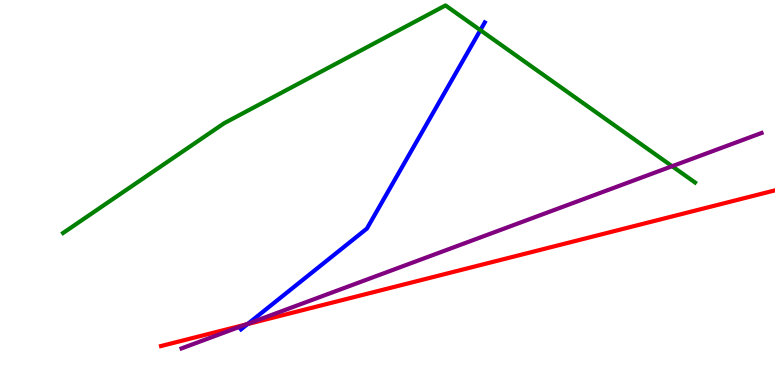[{'lines': ['blue', 'red'], 'intersections': [{'x': 3.19, 'y': 1.58}]}, {'lines': ['green', 'red'], 'intersections': []}, {'lines': ['purple', 'red'], 'intersections': [{'x': 3.17, 'y': 1.57}]}, {'lines': ['blue', 'green'], 'intersections': [{'x': 6.2, 'y': 9.22}]}, {'lines': ['blue', 'purple'], 'intersections': [{'x': 3.2, 'y': 1.59}]}, {'lines': ['green', 'purple'], 'intersections': [{'x': 8.67, 'y': 5.68}]}]